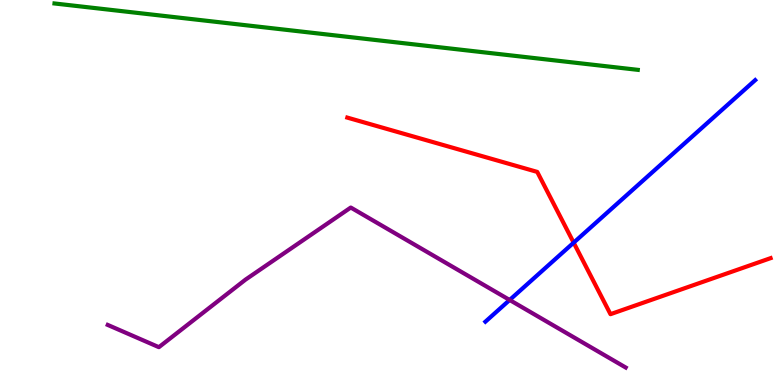[{'lines': ['blue', 'red'], 'intersections': [{'x': 7.4, 'y': 3.7}]}, {'lines': ['green', 'red'], 'intersections': []}, {'lines': ['purple', 'red'], 'intersections': []}, {'lines': ['blue', 'green'], 'intersections': []}, {'lines': ['blue', 'purple'], 'intersections': [{'x': 6.58, 'y': 2.21}]}, {'lines': ['green', 'purple'], 'intersections': []}]